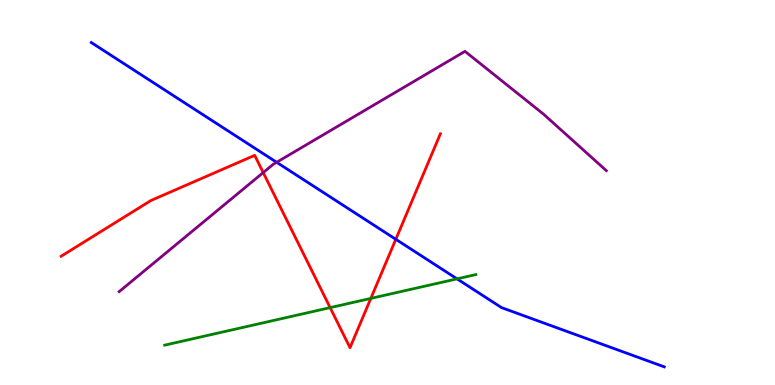[{'lines': ['blue', 'red'], 'intersections': [{'x': 5.11, 'y': 3.78}]}, {'lines': ['green', 'red'], 'intersections': [{'x': 4.26, 'y': 2.01}, {'x': 4.78, 'y': 2.25}]}, {'lines': ['purple', 'red'], 'intersections': [{'x': 3.4, 'y': 5.52}]}, {'lines': ['blue', 'green'], 'intersections': [{'x': 5.9, 'y': 2.76}]}, {'lines': ['blue', 'purple'], 'intersections': [{'x': 3.57, 'y': 5.78}]}, {'lines': ['green', 'purple'], 'intersections': []}]